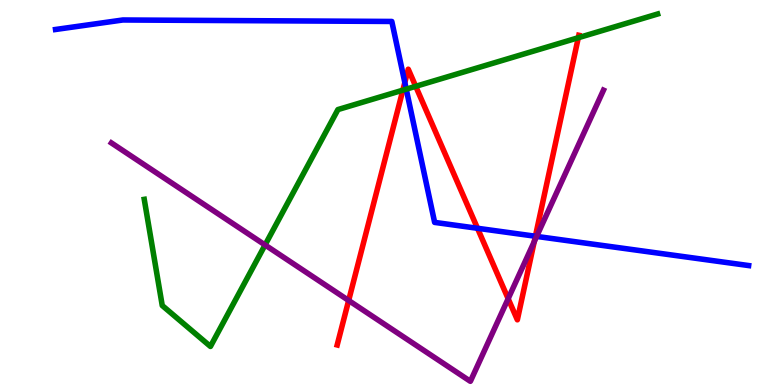[{'lines': ['blue', 'red'], 'intersections': [{'x': 5.22, 'y': 7.86}, {'x': 6.16, 'y': 4.07}, {'x': 6.91, 'y': 3.86}]}, {'lines': ['green', 'red'], 'intersections': [{'x': 5.2, 'y': 7.66}, {'x': 5.36, 'y': 7.76}, {'x': 7.46, 'y': 9.02}]}, {'lines': ['purple', 'red'], 'intersections': [{'x': 4.5, 'y': 2.2}, {'x': 6.56, 'y': 2.24}, {'x': 6.89, 'y': 3.72}]}, {'lines': ['blue', 'green'], 'intersections': [{'x': 5.24, 'y': 7.68}]}, {'lines': ['blue', 'purple'], 'intersections': [{'x': 6.92, 'y': 3.86}]}, {'lines': ['green', 'purple'], 'intersections': [{'x': 3.42, 'y': 3.64}]}]